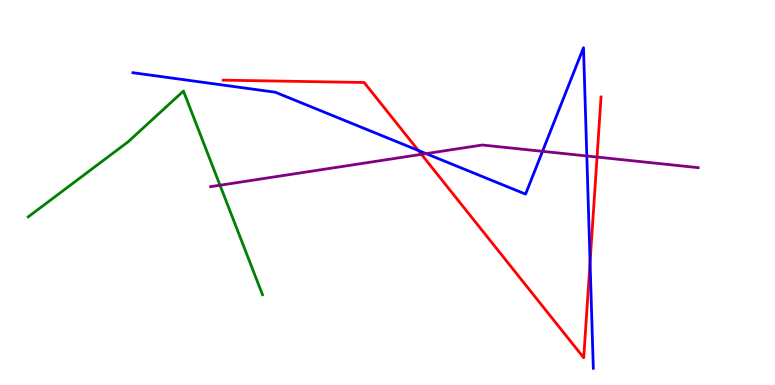[{'lines': ['blue', 'red'], 'intersections': [{'x': 5.4, 'y': 6.09}, {'x': 7.61, 'y': 3.19}]}, {'lines': ['green', 'red'], 'intersections': []}, {'lines': ['purple', 'red'], 'intersections': [{'x': 5.44, 'y': 5.99}, {'x': 7.7, 'y': 5.92}]}, {'lines': ['blue', 'green'], 'intersections': []}, {'lines': ['blue', 'purple'], 'intersections': [{'x': 5.5, 'y': 6.01}, {'x': 7.0, 'y': 6.07}, {'x': 7.57, 'y': 5.95}]}, {'lines': ['green', 'purple'], 'intersections': [{'x': 2.84, 'y': 5.19}]}]